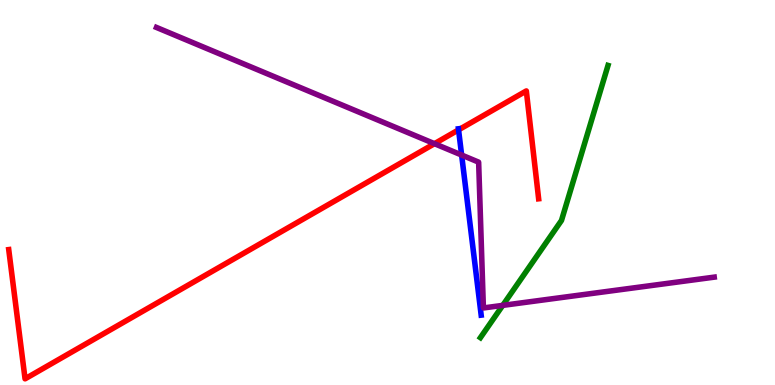[{'lines': ['blue', 'red'], 'intersections': [{'x': 5.92, 'y': 6.63}]}, {'lines': ['green', 'red'], 'intersections': []}, {'lines': ['purple', 'red'], 'intersections': [{'x': 5.61, 'y': 6.27}]}, {'lines': ['blue', 'green'], 'intersections': []}, {'lines': ['blue', 'purple'], 'intersections': [{'x': 5.96, 'y': 5.97}]}, {'lines': ['green', 'purple'], 'intersections': [{'x': 6.49, 'y': 2.07}]}]